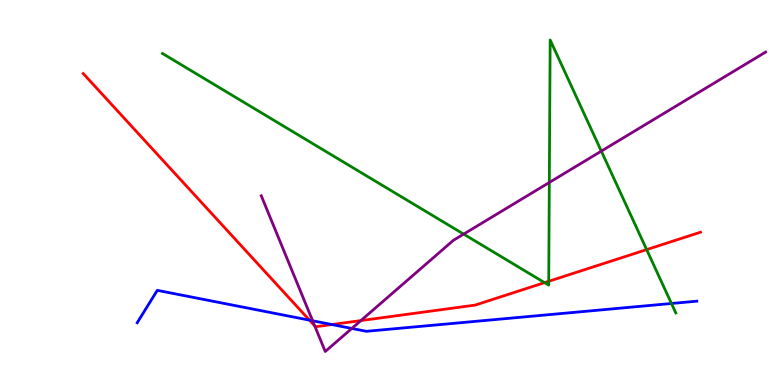[{'lines': ['blue', 'red'], 'intersections': [{'x': 3.99, 'y': 1.68}, {'x': 4.28, 'y': 1.57}]}, {'lines': ['green', 'red'], 'intersections': [{'x': 7.03, 'y': 2.66}, {'x': 7.08, 'y': 2.69}, {'x': 8.34, 'y': 3.52}]}, {'lines': ['purple', 'red'], 'intersections': [{'x': 4.06, 'y': 1.54}, {'x': 4.66, 'y': 1.67}]}, {'lines': ['blue', 'green'], 'intersections': [{'x': 8.66, 'y': 2.12}]}, {'lines': ['blue', 'purple'], 'intersections': [{'x': 4.03, 'y': 1.67}, {'x': 4.54, 'y': 1.47}]}, {'lines': ['green', 'purple'], 'intersections': [{'x': 5.98, 'y': 3.92}, {'x': 7.09, 'y': 5.26}, {'x': 7.76, 'y': 6.07}]}]